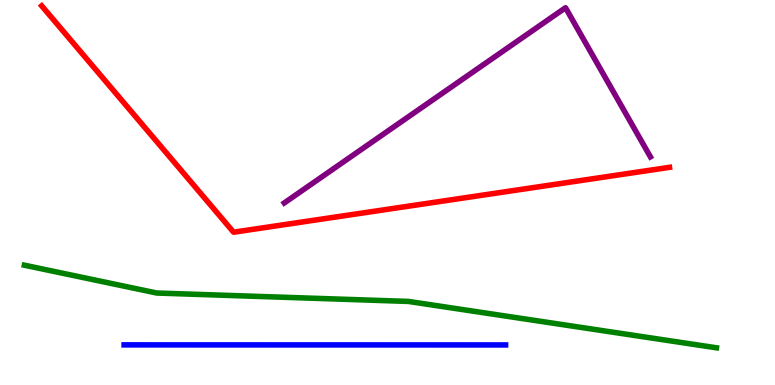[{'lines': ['blue', 'red'], 'intersections': []}, {'lines': ['green', 'red'], 'intersections': []}, {'lines': ['purple', 'red'], 'intersections': []}, {'lines': ['blue', 'green'], 'intersections': []}, {'lines': ['blue', 'purple'], 'intersections': []}, {'lines': ['green', 'purple'], 'intersections': []}]